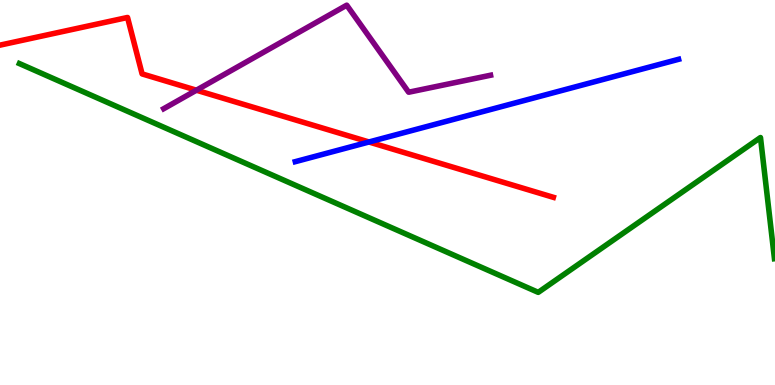[{'lines': ['blue', 'red'], 'intersections': [{'x': 4.76, 'y': 6.31}]}, {'lines': ['green', 'red'], 'intersections': []}, {'lines': ['purple', 'red'], 'intersections': [{'x': 2.53, 'y': 7.66}]}, {'lines': ['blue', 'green'], 'intersections': []}, {'lines': ['blue', 'purple'], 'intersections': []}, {'lines': ['green', 'purple'], 'intersections': []}]